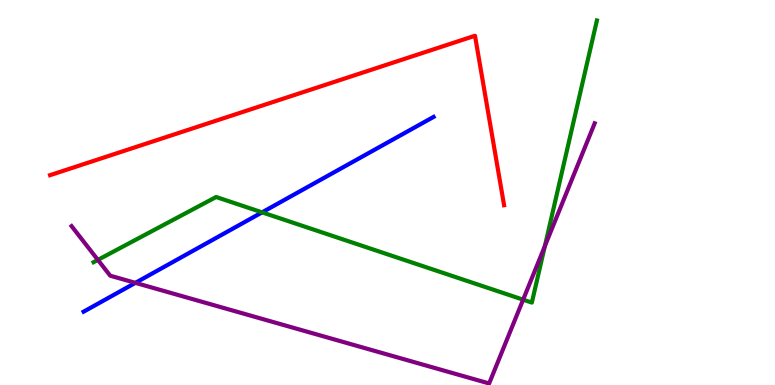[{'lines': ['blue', 'red'], 'intersections': []}, {'lines': ['green', 'red'], 'intersections': []}, {'lines': ['purple', 'red'], 'intersections': []}, {'lines': ['blue', 'green'], 'intersections': [{'x': 3.38, 'y': 4.48}]}, {'lines': ['blue', 'purple'], 'intersections': [{'x': 1.75, 'y': 2.65}]}, {'lines': ['green', 'purple'], 'intersections': [{'x': 1.26, 'y': 3.25}, {'x': 6.75, 'y': 2.22}, {'x': 7.03, 'y': 3.61}]}]